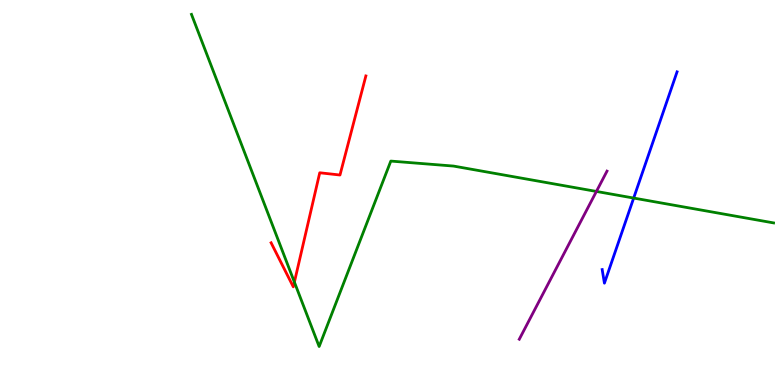[{'lines': ['blue', 'red'], 'intersections': []}, {'lines': ['green', 'red'], 'intersections': [{'x': 3.8, 'y': 2.67}]}, {'lines': ['purple', 'red'], 'intersections': []}, {'lines': ['blue', 'green'], 'intersections': [{'x': 8.18, 'y': 4.86}]}, {'lines': ['blue', 'purple'], 'intersections': []}, {'lines': ['green', 'purple'], 'intersections': [{'x': 7.7, 'y': 5.03}]}]